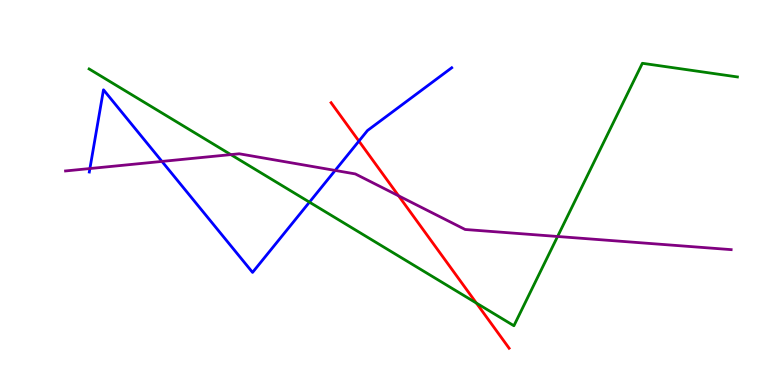[{'lines': ['blue', 'red'], 'intersections': [{'x': 4.63, 'y': 6.34}]}, {'lines': ['green', 'red'], 'intersections': [{'x': 6.15, 'y': 2.13}]}, {'lines': ['purple', 'red'], 'intersections': [{'x': 5.14, 'y': 4.91}]}, {'lines': ['blue', 'green'], 'intersections': [{'x': 3.99, 'y': 4.75}]}, {'lines': ['blue', 'purple'], 'intersections': [{'x': 1.16, 'y': 5.62}, {'x': 2.09, 'y': 5.81}, {'x': 4.32, 'y': 5.57}]}, {'lines': ['green', 'purple'], 'intersections': [{'x': 2.98, 'y': 5.98}, {'x': 7.19, 'y': 3.86}]}]